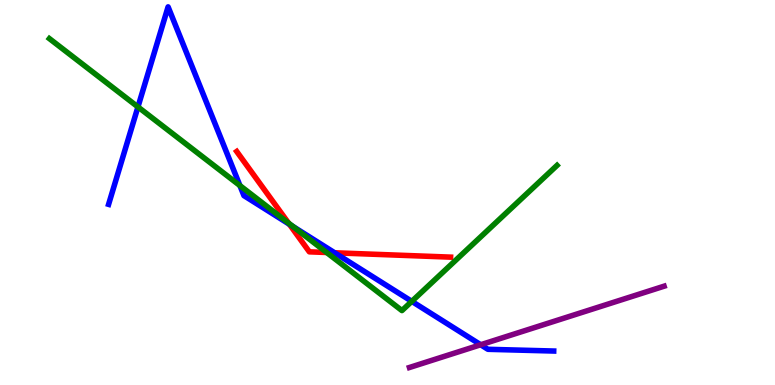[{'lines': ['blue', 'red'], 'intersections': [{'x': 3.73, 'y': 4.17}, {'x': 4.32, 'y': 3.43}]}, {'lines': ['green', 'red'], 'intersections': [{'x': 3.72, 'y': 4.21}, {'x': 4.21, 'y': 3.44}]}, {'lines': ['purple', 'red'], 'intersections': []}, {'lines': ['blue', 'green'], 'intersections': [{'x': 1.78, 'y': 7.22}, {'x': 3.1, 'y': 5.18}, {'x': 3.78, 'y': 4.12}, {'x': 5.31, 'y': 2.17}]}, {'lines': ['blue', 'purple'], 'intersections': [{'x': 6.2, 'y': 1.05}]}, {'lines': ['green', 'purple'], 'intersections': []}]